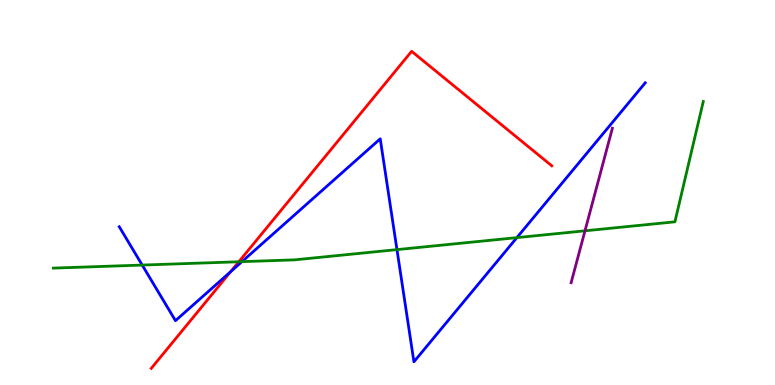[{'lines': ['blue', 'red'], 'intersections': [{'x': 2.98, 'y': 2.94}]}, {'lines': ['green', 'red'], 'intersections': [{'x': 3.08, 'y': 3.2}]}, {'lines': ['purple', 'red'], 'intersections': []}, {'lines': ['blue', 'green'], 'intersections': [{'x': 1.83, 'y': 3.12}, {'x': 3.12, 'y': 3.2}, {'x': 5.12, 'y': 3.52}, {'x': 6.67, 'y': 3.83}]}, {'lines': ['blue', 'purple'], 'intersections': []}, {'lines': ['green', 'purple'], 'intersections': [{'x': 7.55, 'y': 4.0}]}]